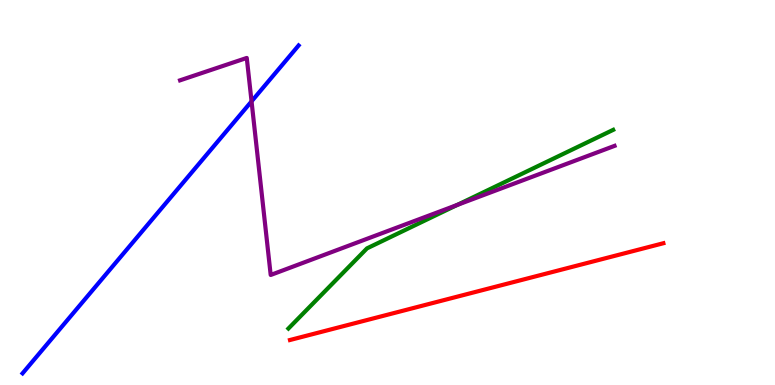[{'lines': ['blue', 'red'], 'intersections': []}, {'lines': ['green', 'red'], 'intersections': []}, {'lines': ['purple', 'red'], 'intersections': []}, {'lines': ['blue', 'green'], 'intersections': []}, {'lines': ['blue', 'purple'], 'intersections': [{'x': 3.25, 'y': 7.37}]}, {'lines': ['green', 'purple'], 'intersections': [{'x': 5.9, 'y': 4.68}]}]